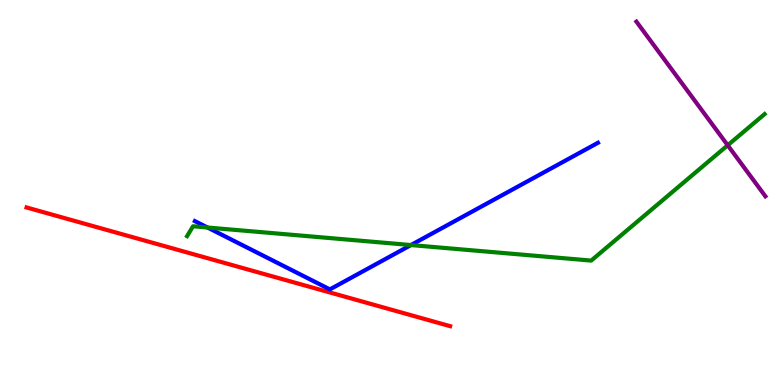[{'lines': ['blue', 'red'], 'intersections': []}, {'lines': ['green', 'red'], 'intersections': []}, {'lines': ['purple', 'red'], 'intersections': []}, {'lines': ['blue', 'green'], 'intersections': [{'x': 2.68, 'y': 4.09}, {'x': 5.3, 'y': 3.63}]}, {'lines': ['blue', 'purple'], 'intersections': []}, {'lines': ['green', 'purple'], 'intersections': [{'x': 9.39, 'y': 6.23}]}]